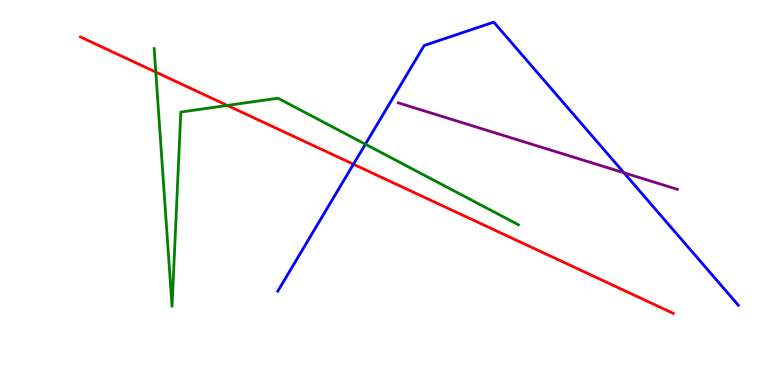[{'lines': ['blue', 'red'], 'intersections': [{'x': 4.56, 'y': 5.73}]}, {'lines': ['green', 'red'], 'intersections': [{'x': 2.01, 'y': 8.13}, {'x': 2.93, 'y': 7.26}]}, {'lines': ['purple', 'red'], 'intersections': []}, {'lines': ['blue', 'green'], 'intersections': [{'x': 4.71, 'y': 6.25}]}, {'lines': ['blue', 'purple'], 'intersections': [{'x': 8.05, 'y': 5.51}]}, {'lines': ['green', 'purple'], 'intersections': []}]